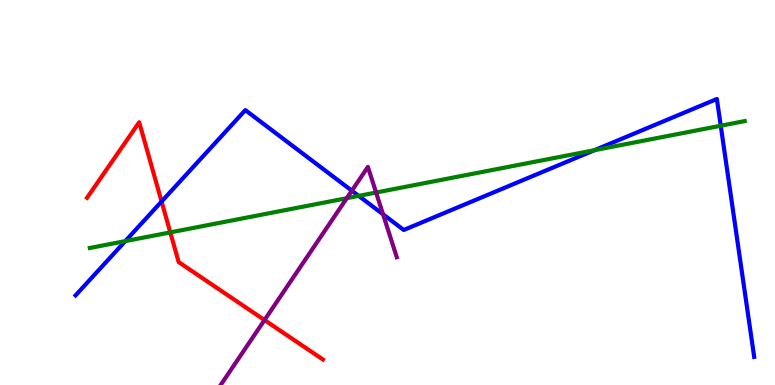[{'lines': ['blue', 'red'], 'intersections': [{'x': 2.08, 'y': 4.77}]}, {'lines': ['green', 'red'], 'intersections': [{'x': 2.2, 'y': 3.96}]}, {'lines': ['purple', 'red'], 'intersections': [{'x': 3.41, 'y': 1.69}]}, {'lines': ['blue', 'green'], 'intersections': [{'x': 1.62, 'y': 3.74}, {'x': 4.63, 'y': 4.91}, {'x': 7.67, 'y': 6.1}, {'x': 9.3, 'y': 6.73}]}, {'lines': ['blue', 'purple'], 'intersections': [{'x': 4.54, 'y': 5.05}, {'x': 4.94, 'y': 4.43}]}, {'lines': ['green', 'purple'], 'intersections': [{'x': 4.47, 'y': 4.85}, {'x': 4.85, 'y': 5.0}]}]